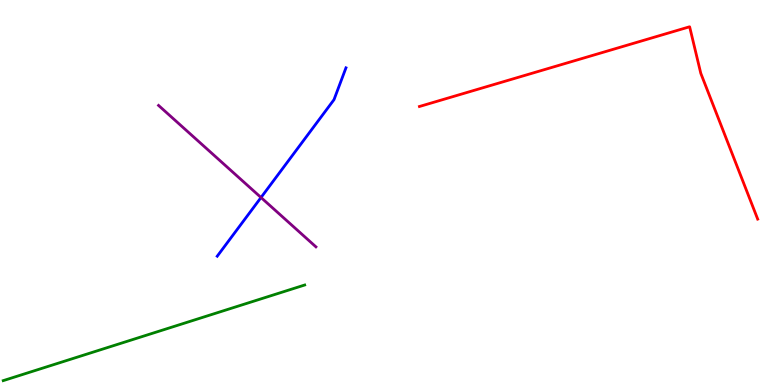[{'lines': ['blue', 'red'], 'intersections': []}, {'lines': ['green', 'red'], 'intersections': []}, {'lines': ['purple', 'red'], 'intersections': []}, {'lines': ['blue', 'green'], 'intersections': []}, {'lines': ['blue', 'purple'], 'intersections': [{'x': 3.37, 'y': 4.87}]}, {'lines': ['green', 'purple'], 'intersections': []}]